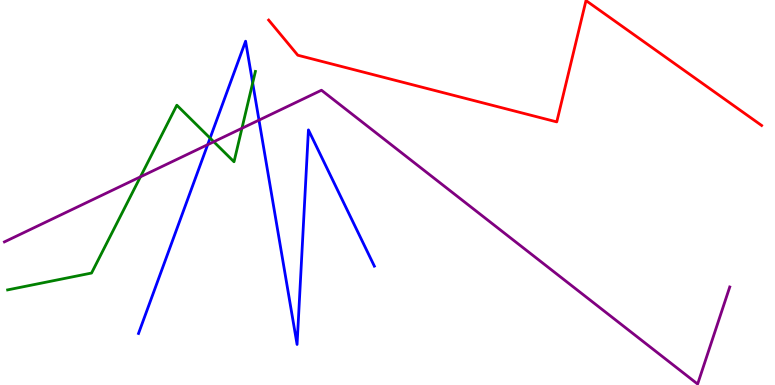[{'lines': ['blue', 'red'], 'intersections': []}, {'lines': ['green', 'red'], 'intersections': []}, {'lines': ['purple', 'red'], 'intersections': []}, {'lines': ['blue', 'green'], 'intersections': [{'x': 2.71, 'y': 6.41}, {'x': 3.26, 'y': 7.85}]}, {'lines': ['blue', 'purple'], 'intersections': [{'x': 2.68, 'y': 6.24}, {'x': 3.34, 'y': 6.88}]}, {'lines': ['green', 'purple'], 'intersections': [{'x': 1.81, 'y': 5.41}, {'x': 2.76, 'y': 6.32}, {'x': 3.12, 'y': 6.67}]}]